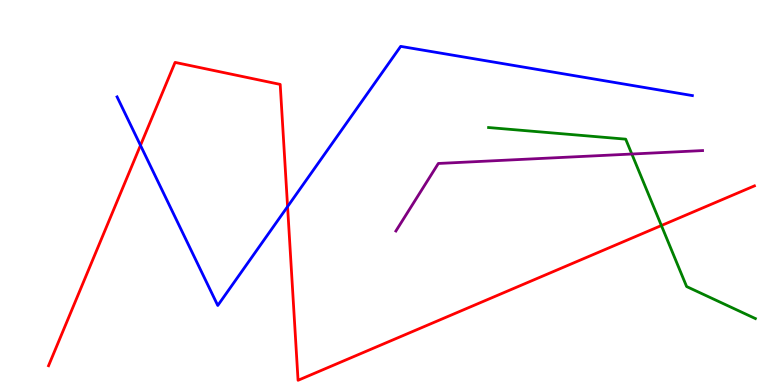[{'lines': ['blue', 'red'], 'intersections': [{'x': 1.81, 'y': 6.22}, {'x': 3.71, 'y': 4.63}]}, {'lines': ['green', 'red'], 'intersections': [{'x': 8.53, 'y': 4.14}]}, {'lines': ['purple', 'red'], 'intersections': []}, {'lines': ['blue', 'green'], 'intersections': []}, {'lines': ['blue', 'purple'], 'intersections': []}, {'lines': ['green', 'purple'], 'intersections': [{'x': 8.15, 'y': 6.0}]}]